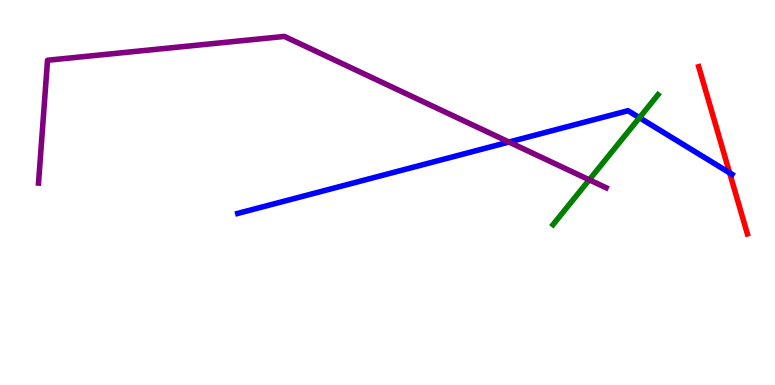[{'lines': ['blue', 'red'], 'intersections': [{'x': 9.41, 'y': 5.51}]}, {'lines': ['green', 'red'], 'intersections': []}, {'lines': ['purple', 'red'], 'intersections': []}, {'lines': ['blue', 'green'], 'intersections': [{'x': 8.25, 'y': 6.94}]}, {'lines': ['blue', 'purple'], 'intersections': [{'x': 6.57, 'y': 6.31}]}, {'lines': ['green', 'purple'], 'intersections': [{'x': 7.6, 'y': 5.33}]}]